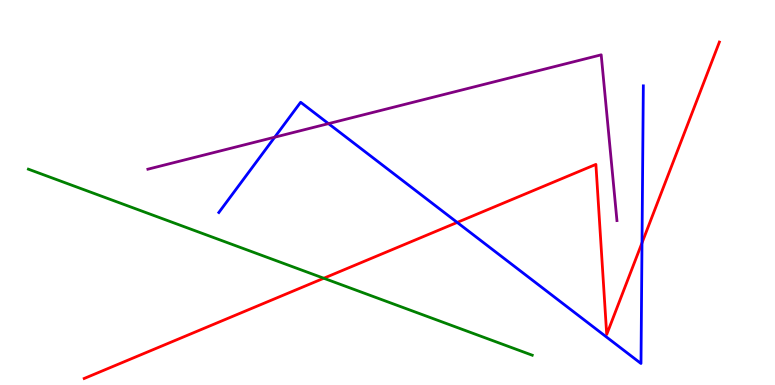[{'lines': ['blue', 'red'], 'intersections': [{'x': 5.9, 'y': 4.22}, {'x': 8.28, 'y': 3.69}]}, {'lines': ['green', 'red'], 'intersections': [{'x': 4.18, 'y': 2.77}]}, {'lines': ['purple', 'red'], 'intersections': []}, {'lines': ['blue', 'green'], 'intersections': []}, {'lines': ['blue', 'purple'], 'intersections': [{'x': 3.54, 'y': 6.44}, {'x': 4.24, 'y': 6.79}]}, {'lines': ['green', 'purple'], 'intersections': []}]